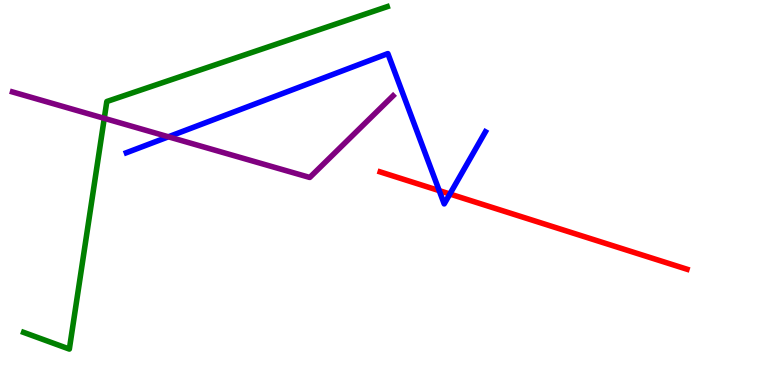[{'lines': ['blue', 'red'], 'intersections': [{'x': 5.67, 'y': 5.05}, {'x': 5.8, 'y': 4.96}]}, {'lines': ['green', 'red'], 'intersections': []}, {'lines': ['purple', 'red'], 'intersections': []}, {'lines': ['blue', 'green'], 'intersections': []}, {'lines': ['blue', 'purple'], 'intersections': [{'x': 2.17, 'y': 6.45}]}, {'lines': ['green', 'purple'], 'intersections': [{'x': 1.35, 'y': 6.93}]}]